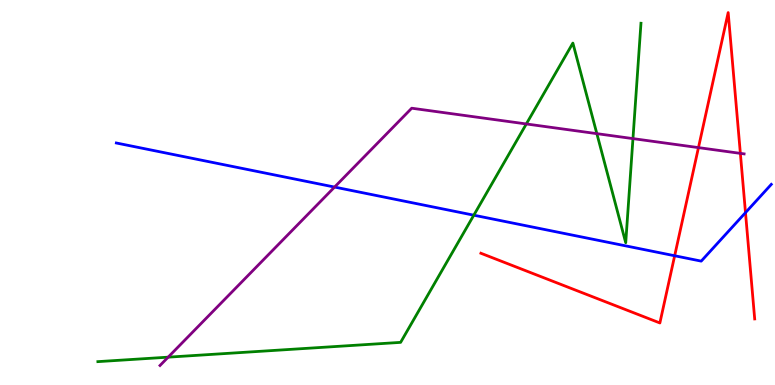[{'lines': ['blue', 'red'], 'intersections': [{'x': 8.71, 'y': 3.36}, {'x': 9.62, 'y': 4.48}]}, {'lines': ['green', 'red'], 'intersections': []}, {'lines': ['purple', 'red'], 'intersections': [{'x': 9.01, 'y': 6.17}, {'x': 9.55, 'y': 6.02}]}, {'lines': ['blue', 'green'], 'intersections': [{'x': 6.11, 'y': 4.41}]}, {'lines': ['blue', 'purple'], 'intersections': [{'x': 4.32, 'y': 5.14}]}, {'lines': ['green', 'purple'], 'intersections': [{'x': 2.17, 'y': 0.723}, {'x': 6.79, 'y': 6.78}, {'x': 7.7, 'y': 6.53}, {'x': 8.17, 'y': 6.4}]}]